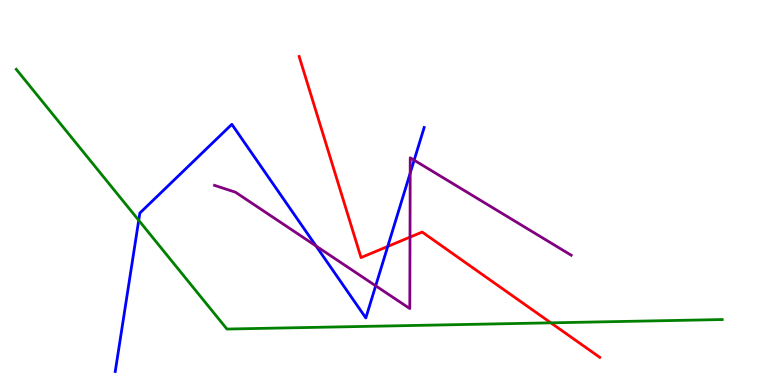[{'lines': ['blue', 'red'], 'intersections': [{'x': 5.0, 'y': 3.6}]}, {'lines': ['green', 'red'], 'intersections': [{'x': 7.11, 'y': 1.61}]}, {'lines': ['purple', 'red'], 'intersections': [{'x': 5.29, 'y': 3.84}]}, {'lines': ['blue', 'green'], 'intersections': [{'x': 1.79, 'y': 4.28}]}, {'lines': ['blue', 'purple'], 'intersections': [{'x': 4.08, 'y': 3.61}, {'x': 4.85, 'y': 2.58}, {'x': 5.29, 'y': 5.5}, {'x': 5.34, 'y': 5.84}]}, {'lines': ['green', 'purple'], 'intersections': []}]